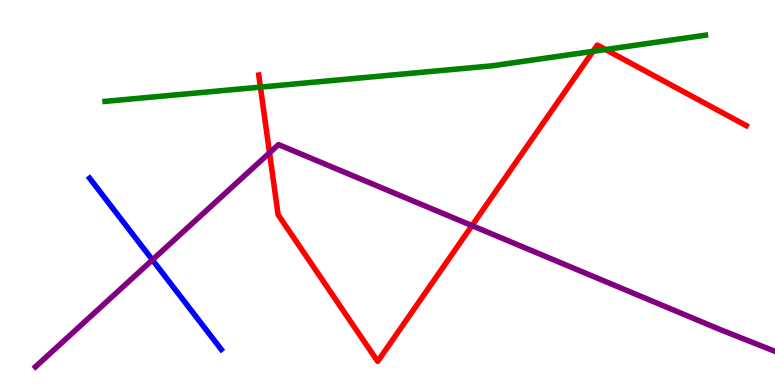[{'lines': ['blue', 'red'], 'intersections': []}, {'lines': ['green', 'red'], 'intersections': [{'x': 3.36, 'y': 7.74}, {'x': 7.65, 'y': 8.67}, {'x': 7.81, 'y': 8.71}]}, {'lines': ['purple', 'red'], 'intersections': [{'x': 3.48, 'y': 6.03}, {'x': 6.09, 'y': 4.14}]}, {'lines': ['blue', 'green'], 'intersections': []}, {'lines': ['blue', 'purple'], 'intersections': [{'x': 1.97, 'y': 3.25}]}, {'lines': ['green', 'purple'], 'intersections': []}]